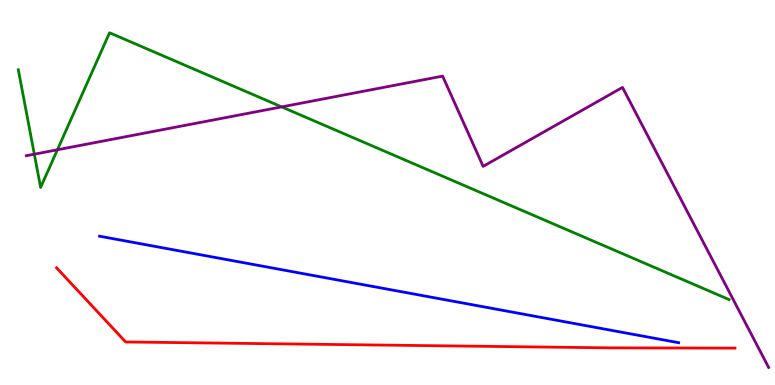[{'lines': ['blue', 'red'], 'intersections': []}, {'lines': ['green', 'red'], 'intersections': []}, {'lines': ['purple', 'red'], 'intersections': []}, {'lines': ['blue', 'green'], 'intersections': []}, {'lines': ['blue', 'purple'], 'intersections': []}, {'lines': ['green', 'purple'], 'intersections': [{'x': 0.443, 'y': 6.0}, {'x': 0.741, 'y': 6.11}, {'x': 3.63, 'y': 7.22}]}]